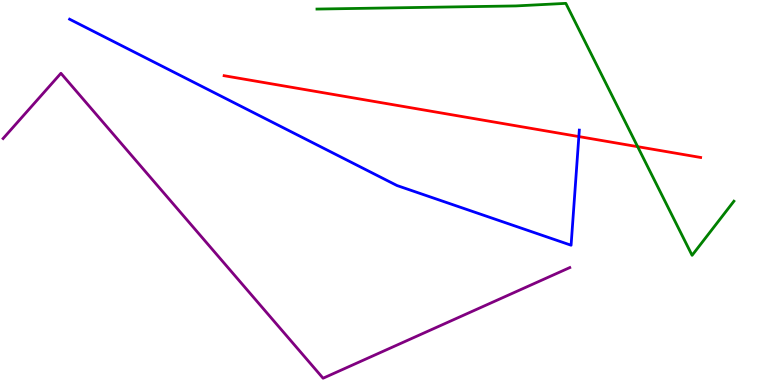[{'lines': ['blue', 'red'], 'intersections': [{'x': 7.47, 'y': 6.45}]}, {'lines': ['green', 'red'], 'intersections': [{'x': 8.23, 'y': 6.19}]}, {'lines': ['purple', 'red'], 'intersections': []}, {'lines': ['blue', 'green'], 'intersections': []}, {'lines': ['blue', 'purple'], 'intersections': []}, {'lines': ['green', 'purple'], 'intersections': []}]